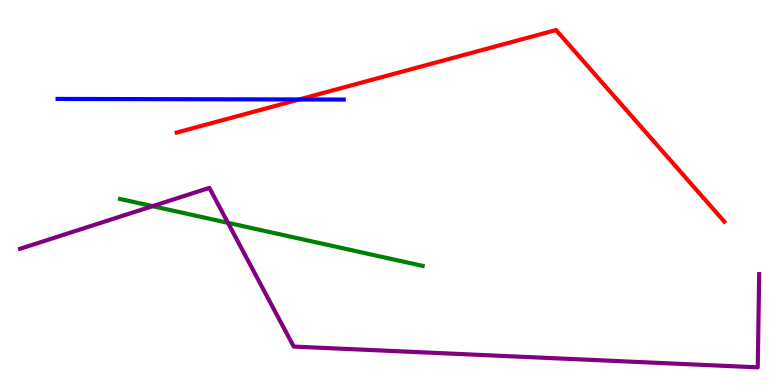[{'lines': ['blue', 'red'], 'intersections': [{'x': 3.86, 'y': 7.42}]}, {'lines': ['green', 'red'], 'intersections': []}, {'lines': ['purple', 'red'], 'intersections': []}, {'lines': ['blue', 'green'], 'intersections': []}, {'lines': ['blue', 'purple'], 'intersections': []}, {'lines': ['green', 'purple'], 'intersections': [{'x': 1.97, 'y': 4.65}, {'x': 2.94, 'y': 4.21}]}]